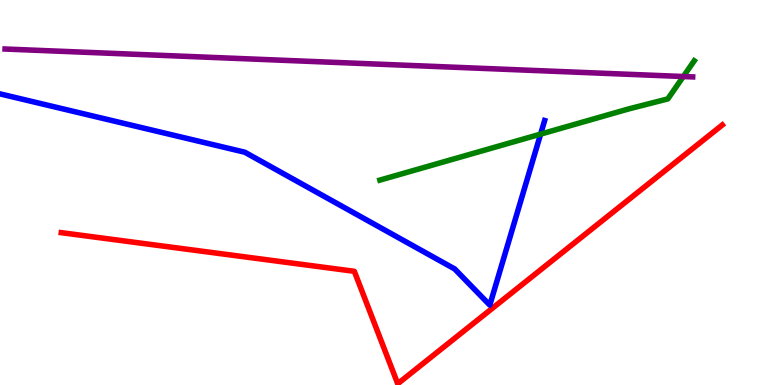[{'lines': ['blue', 'red'], 'intersections': []}, {'lines': ['green', 'red'], 'intersections': []}, {'lines': ['purple', 'red'], 'intersections': []}, {'lines': ['blue', 'green'], 'intersections': [{'x': 6.98, 'y': 6.52}]}, {'lines': ['blue', 'purple'], 'intersections': []}, {'lines': ['green', 'purple'], 'intersections': [{'x': 8.82, 'y': 8.01}]}]